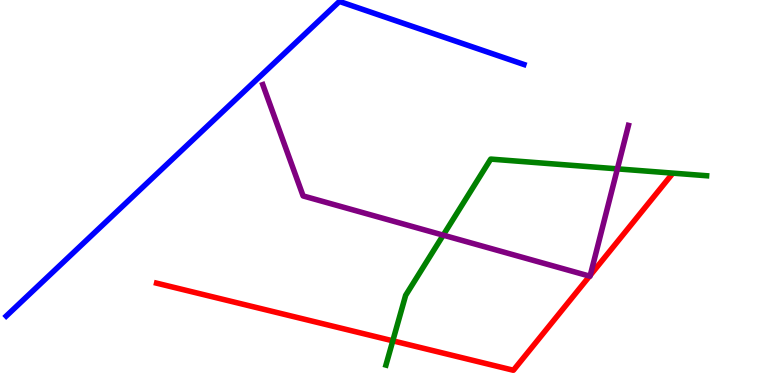[{'lines': ['blue', 'red'], 'intersections': []}, {'lines': ['green', 'red'], 'intersections': [{'x': 5.07, 'y': 1.15}]}, {'lines': ['purple', 'red'], 'intersections': [{'x': 7.61, 'y': 2.83}, {'x': 7.62, 'y': 2.85}]}, {'lines': ['blue', 'green'], 'intersections': []}, {'lines': ['blue', 'purple'], 'intersections': []}, {'lines': ['green', 'purple'], 'intersections': [{'x': 5.72, 'y': 3.89}, {'x': 7.97, 'y': 5.61}]}]